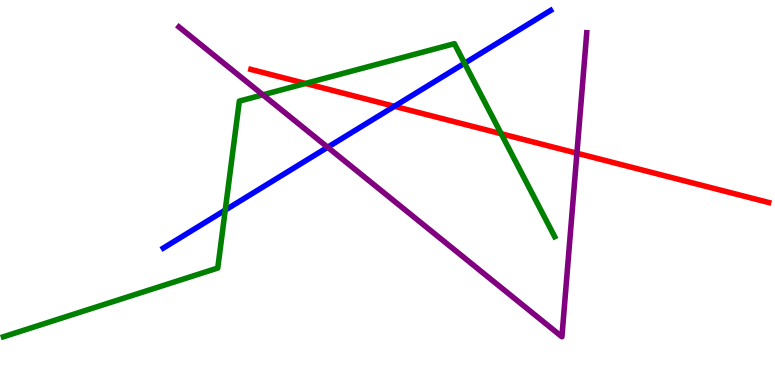[{'lines': ['blue', 'red'], 'intersections': [{'x': 5.09, 'y': 7.24}]}, {'lines': ['green', 'red'], 'intersections': [{'x': 3.94, 'y': 7.83}, {'x': 6.47, 'y': 6.53}]}, {'lines': ['purple', 'red'], 'intersections': [{'x': 7.44, 'y': 6.02}]}, {'lines': ['blue', 'green'], 'intersections': [{'x': 2.91, 'y': 4.54}, {'x': 5.99, 'y': 8.36}]}, {'lines': ['blue', 'purple'], 'intersections': [{'x': 4.23, 'y': 6.18}]}, {'lines': ['green', 'purple'], 'intersections': [{'x': 3.39, 'y': 7.54}]}]